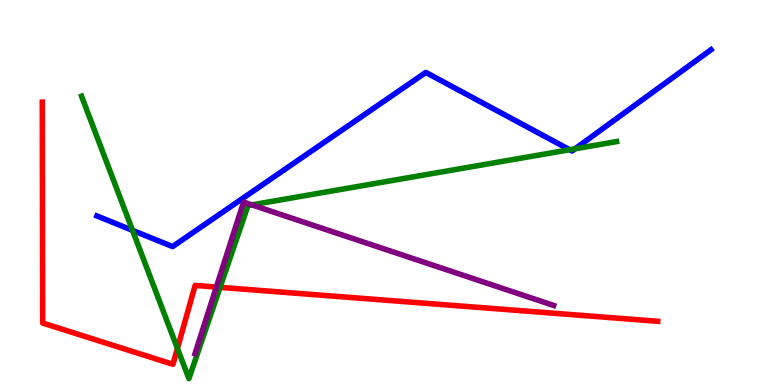[{'lines': ['blue', 'red'], 'intersections': []}, {'lines': ['green', 'red'], 'intersections': [{'x': 2.29, 'y': 0.95}, {'x': 2.84, 'y': 2.54}]}, {'lines': ['purple', 'red'], 'intersections': [{'x': 2.79, 'y': 2.54}]}, {'lines': ['blue', 'green'], 'intersections': [{'x': 1.71, 'y': 4.02}, {'x': 7.35, 'y': 6.11}, {'x': 7.42, 'y': 6.14}]}, {'lines': ['blue', 'purple'], 'intersections': []}, {'lines': ['green', 'purple'], 'intersections': [{'x': 3.25, 'y': 4.68}]}]